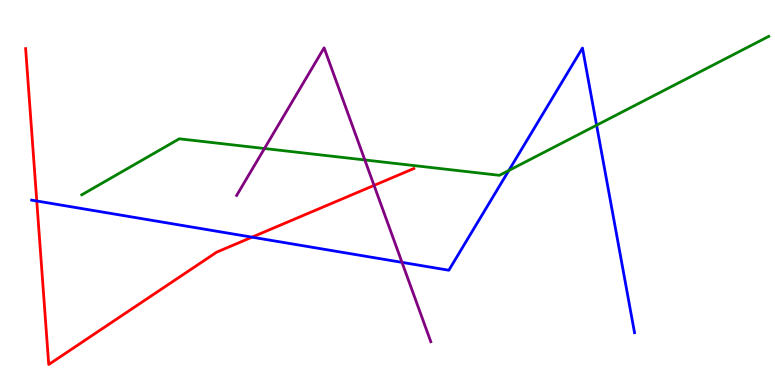[{'lines': ['blue', 'red'], 'intersections': [{'x': 0.475, 'y': 4.78}, {'x': 3.25, 'y': 3.84}]}, {'lines': ['green', 'red'], 'intersections': []}, {'lines': ['purple', 'red'], 'intersections': [{'x': 4.83, 'y': 5.18}]}, {'lines': ['blue', 'green'], 'intersections': [{'x': 6.57, 'y': 5.57}, {'x': 7.7, 'y': 6.75}]}, {'lines': ['blue', 'purple'], 'intersections': [{'x': 5.19, 'y': 3.19}]}, {'lines': ['green', 'purple'], 'intersections': [{'x': 3.41, 'y': 6.14}, {'x': 4.71, 'y': 5.85}]}]